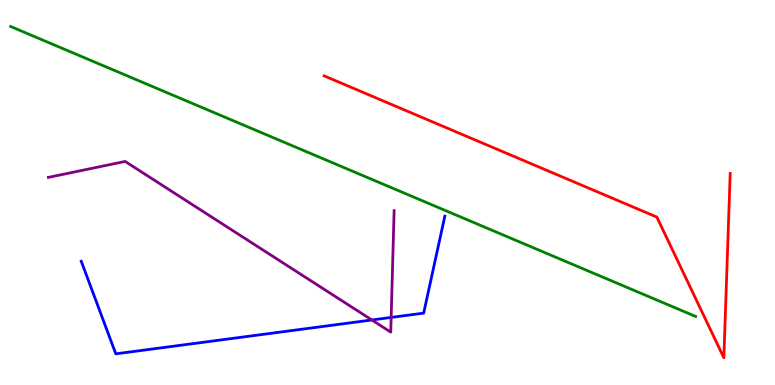[{'lines': ['blue', 'red'], 'intersections': []}, {'lines': ['green', 'red'], 'intersections': []}, {'lines': ['purple', 'red'], 'intersections': []}, {'lines': ['blue', 'green'], 'intersections': []}, {'lines': ['blue', 'purple'], 'intersections': [{'x': 4.8, 'y': 1.69}, {'x': 5.05, 'y': 1.76}]}, {'lines': ['green', 'purple'], 'intersections': []}]